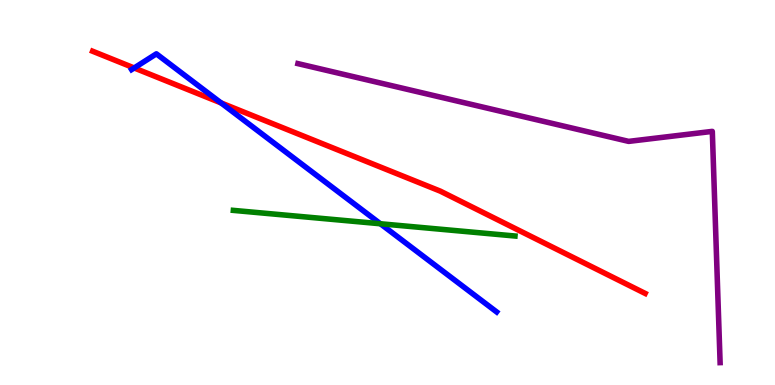[{'lines': ['blue', 'red'], 'intersections': [{'x': 1.73, 'y': 8.23}, {'x': 2.85, 'y': 7.33}]}, {'lines': ['green', 'red'], 'intersections': []}, {'lines': ['purple', 'red'], 'intersections': []}, {'lines': ['blue', 'green'], 'intersections': [{'x': 4.91, 'y': 4.19}]}, {'lines': ['blue', 'purple'], 'intersections': []}, {'lines': ['green', 'purple'], 'intersections': []}]